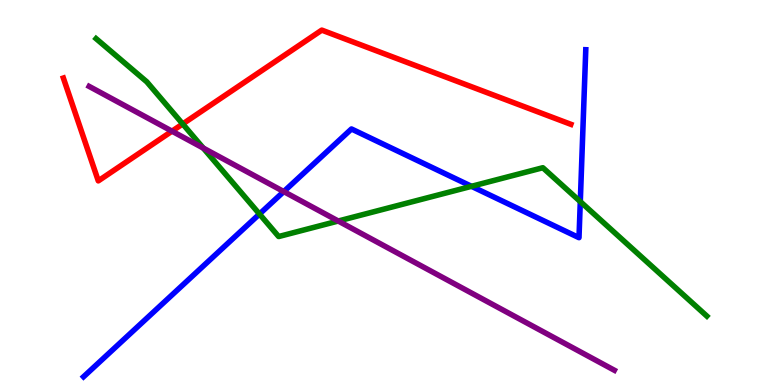[{'lines': ['blue', 'red'], 'intersections': []}, {'lines': ['green', 'red'], 'intersections': [{'x': 2.36, 'y': 6.78}]}, {'lines': ['purple', 'red'], 'intersections': [{'x': 2.22, 'y': 6.59}]}, {'lines': ['blue', 'green'], 'intersections': [{'x': 3.35, 'y': 4.44}, {'x': 6.08, 'y': 5.16}, {'x': 7.49, 'y': 4.76}]}, {'lines': ['blue', 'purple'], 'intersections': [{'x': 3.66, 'y': 5.02}]}, {'lines': ['green', 'purple'], 'intersections': [{'x': 2.62, 'y': 6.15}, {'x': 4.36, 'y': 4.26}]}]